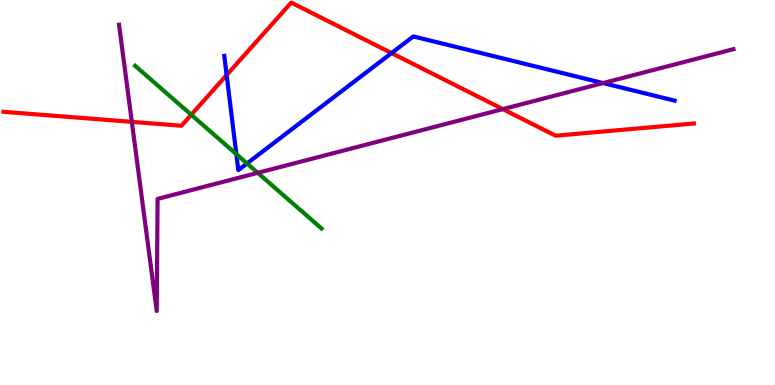[{'lines': ['blue', 'red'], 'intersections': [{'x': 2.92, 'y': 8.05}, {'x': 5.05, 'y': 8.62}]}, {'lines': ['green', 'red'], 'intersections': [{'x': 2.47, 'y': 7.02}]}, {'lines': ['purple', 'red'], 'intersections': [{'x': 1.7, 'y': 6.83}, {'x': 6.49, 'y': 7.17}]}, {'lines': ['blue', 'green'], 'intersections': [{'x': 3.05, 'y': 6.0}, {'x': 3.19, 'y': 5.75}]}, {'lines': ['blue', 'purple'], 'intersections': [{'x': 7.78, 'y': 7.84}]}, {'lines': ['green', 'purple'], 'intersections': [{'x': 3.33, 'y': 5.51}]}]